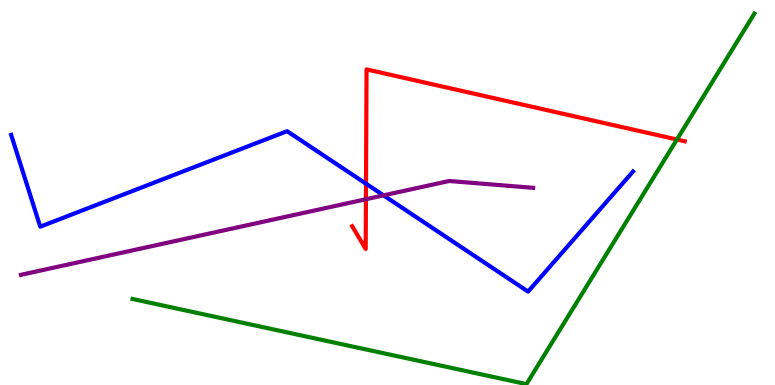[{'lines': ['blue', 'red'], 'intersections': [{'x': 4.72, 'y': 5.23}]}, {'lines': ['green', 'red'], 'intersections': [{'x': 8.73, 'y': 6.38}]}, {'lines': ['purple', 'red'], 'intersections': [{'x': 4.72, 'y': 4.83}]}, {'lines': ['blue', 'green'], 'intersections': []}, {'lines': ['blue', 'purple'], 'intersections': [{'x': 4.95, 'y': 4.93}]}, {'lines': ['green', 'purple'], 'intersections': []}]